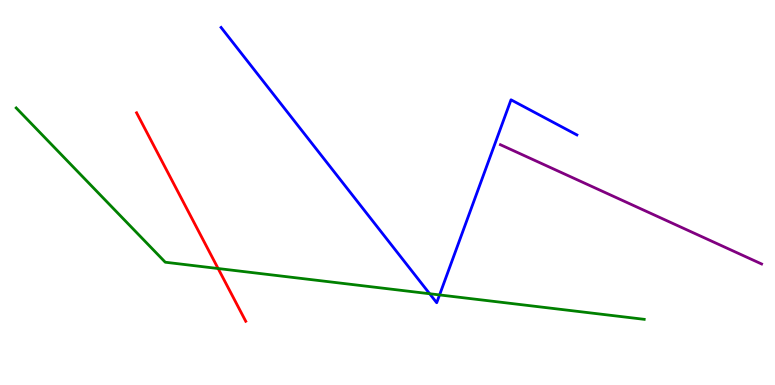[{'lines': ['blue', 'red'], 'intersections': []}, {'lines': ['green', 'red'], 'intersections': [{'x': 2.81, 'y': 3.03}]}, {'lines': ['purple', 'red'], 'intersections': []}, {'lines': ['blue', 'green'], 'intersections': [{'x': 5.54, 'y': 2.37}, {'x': 5.67, 'y': 2.34}]}, {'lines': ['blue', 'purple'], 'intersections': []}, {'lines': ['green', 'purple'], 'intersections': []}]